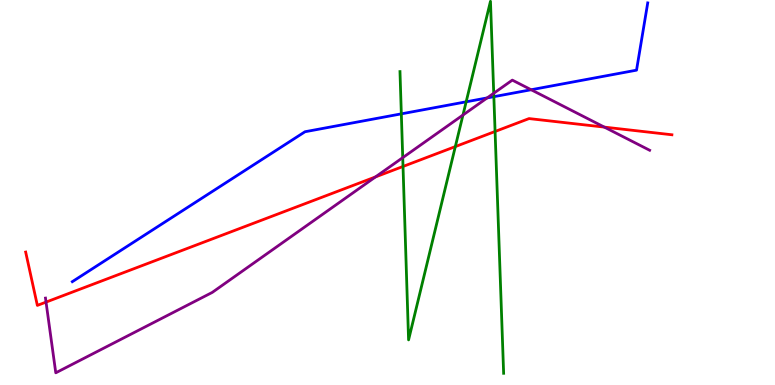[{'lines': ['blue', 'red'], 'intersections': []}, {'lines': ['green', 'red'], 'intersections': [{'x': 5.2, 'y': 5.68}, {'x': 5.88, 'y': 6.19}, {'x': 6.39, 'y': 6.58}]}, {'lines': ['purple', 'red'], 'intersections': [{'x': 0.594, 'y': 2.15}, {'x': 4.85, 'y': 5.4}, {'x': 7.8, 'y': 6.7}]}, {'lines': ['blue', 'green'], 'intersections': [{'x': 5.18, 'y': 7.04}, {'x': 6.02, 'y': 7.36}, {'x': 6.37, 'y': 7.49}]}, {'lines': ['blue', 'purple'], 'intersections': [{'x': 6.29, 'y': 7.46}, {'x': 6.85, 'y': 7.67}]}, {'lines': ['green', 'purple'], 'intersections': [{'x': 5.2, 'y': 5.91}, {'x': 5.97, 'y': 7.01}, {'x': 6.37, 'y': 7.58}]}]